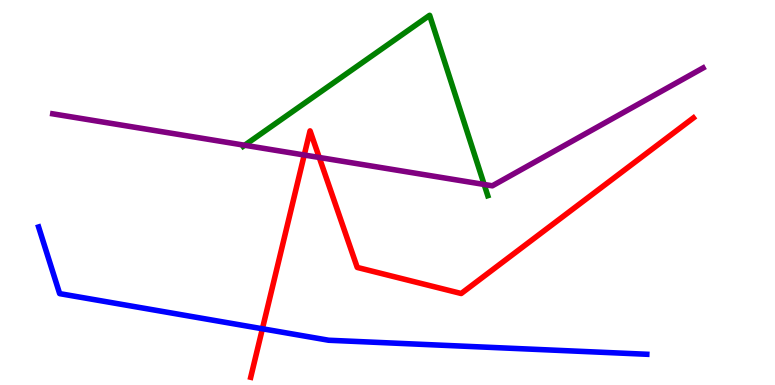[{'lines': ['blue', 'red'], 'intersections': [{'x': 3.39, 'y': 1.46}]}, {'lines': ['green', 'red'], 'intersections': []}, {'lines': ['purple', 'red'], 'intersections': [{'x': 3.93, 'y': 5.97}, {'x': 4.12, 'y': 5.91}]}, {'lines': ['blue', 'green'], 'intersections': []}, {'lines': ['blue', 'purple'], 'intersections': []}, {'lines': ['green', 'purple'], 'intersections': [{'x': 3.16, 'y': 6.23}, {'x': 6.25, 'y': 5.21}]}]